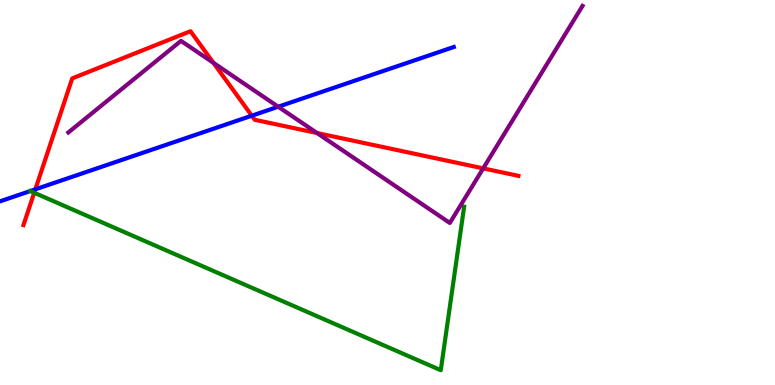[{'lines': ['blue', 'red'], 'intersections': [{'x': 0.456, 'y': 5.08}, {'x': 3.25, 'y': 6.99}]}, {'lines': ['green', 'red'], 'intersections': [{'x': 0.441, 'y': 4.99}]}, {'lines': ['purple', 'red'], 'intersections': [{'x': 2.75, 'y': 8.37}, {'x': 4.09, 'y': 6.54}, {'x': 6.23, 'y': 5.63}]}, {'lines': ['blue', 'green'], 'intersections': []}, {'lines': ['blue', 'purple'], 'intersections': [{'x': 3.59, 'y': 7.23}]}, {'lines': ['green', 'purple'], 'intersections': []}]